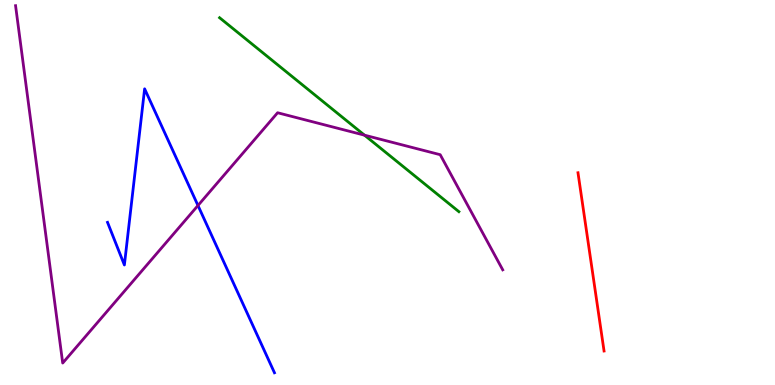[{'lines': ['blue', 'red'], 'intersections': []}, {'lines': ['green', 'red'], 'intersections': []}, {'lines': ['purple', 'red'], 'intersections': []}, {'lines': ['blue', 'green'], 'intersections': []}, {'lines': ['blue', 'purple'], 'intersections': [{'x': 2.55, 'y': 4.66}]}, {'lines': ['green', 'purple'], 'intersections': [{'x': 4.7, 'y': 6.49}]}]